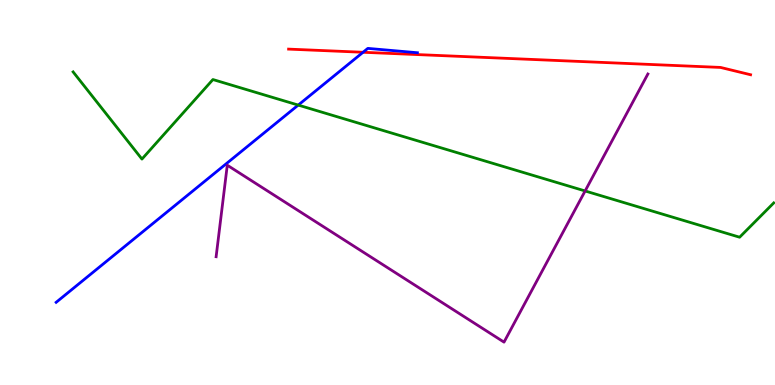[{'lines': ['blue', 'red'], 'intersections': [{'x': 4.68, 'y': 8.64}]}, {'lines': ['green', 'red'], 'intersections': []}, {'lines': ['purple', 'red'], 'intersections': []}, {'lines': ['blue', 'green'], 'intersections': [{'x': 3.85, 'y': 7.27}]}, {'lines': ['blue', 'purple'], 'intersections': []}, {'lines': ['green', 'purple'], 'intersections': [{'x': 7.55, 'y': 5.04}]}]